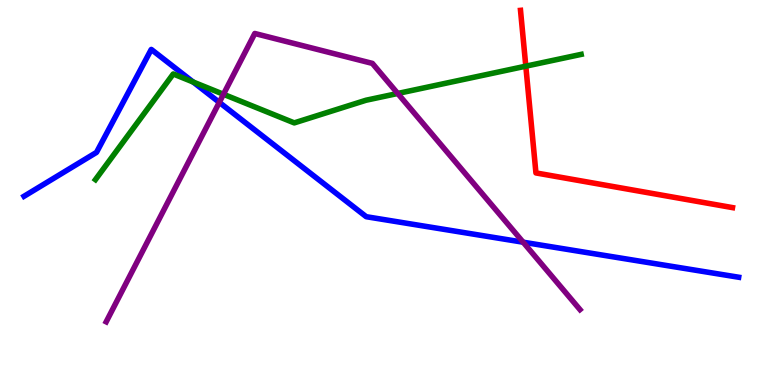[{'lines': ['blue', 'red'], 'intersections': []}, {'lines': ['green', 'red'], 'intersections': [{'x': 6.78, 'y': 8.28}]}, {'lines': ['purple', 'red'], 'intersections': []}, {'lines': ['blue', 'green'], 'intersections': [{'x': 2.49, 'y': 7.87}]}, {'lines': ['blue', 'purple'], 'intersections': [{'x': 2.83, 'y': 7.34}, {'x': 6.75, 'y': 3.71}]}, {'lines': ['green', 'purple'], 'intersections': [{'x': 2.88, 'y': 7.55}, {'x': 5.13, 'y': 7.57}]}]